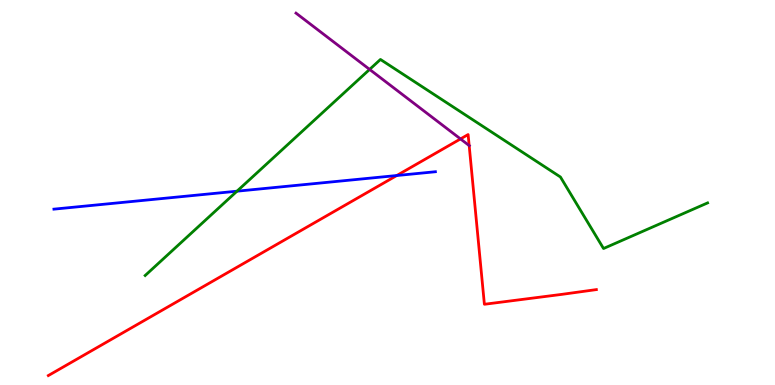[{'lines': ['blue', 'red'], 'intersections': [{'x': 5.12, 'y': 5.44}]}, {'lines': ['green', 'red'], 'intersections': []}, {'lines': ['purple', 'red'], 'intersections': [{'x': 5.94, 'y': 6.39}, {'x': 6.05, 'y': 6.22}]}, {'lines': ['blue', 'green'], 'intersections': [{'x': 3.06, 'y': 5.03}]}, {'lines': ['blue', 'purple'], 'intersections': []}, {'lines': ['green', 'purple'], 'intersections': [{'x': 4.77, 'y': 8.2}]}]